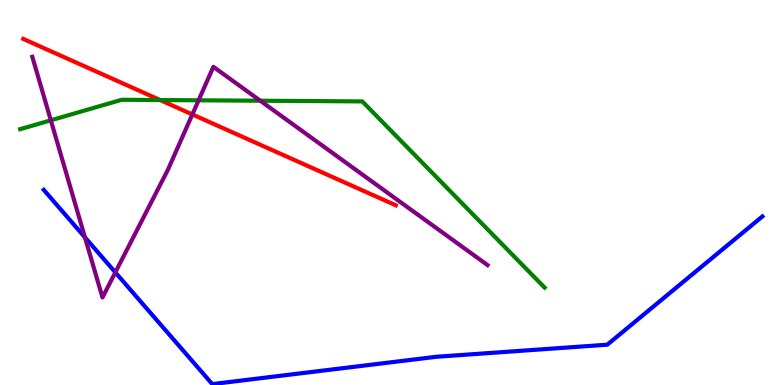[{'lines': ['blue', 'red'], 'intersections': []}, {'lines': ['green', 'red'], 'intersections': [{'x': 2.07, 'y': 7.4}]}, {'lines': ['purple', 'red'], 'intersections': [{'x': 2.48, 'y': 7.03}]}, {'lines': ['blue', 'green'], 'intersections': []}, {'lines': ['blue', 'purple'], 'intersections': [{'x': 1.1, 'y': 3.83}, {'x': 1.49, 'y': 2.93}]}, {'lines': ['green', 'purple'], 'intersections': [{'x': 0.656, 'y': 6.88}, {'x': 2.56, 'y': 7.39}, {'x': 3.36, 'y': 7.38}]}]